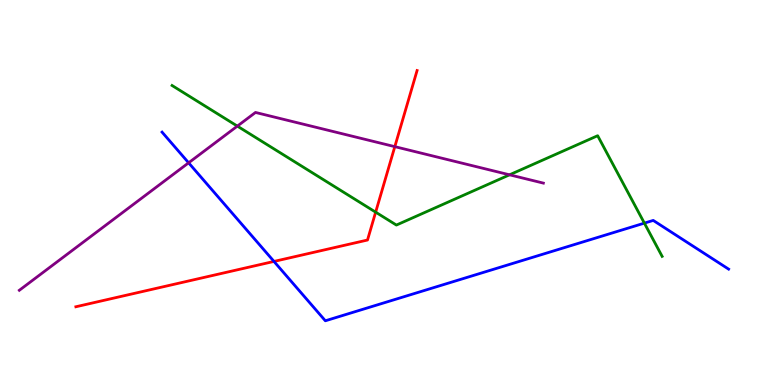[{'lines': ['blue', 'red'], 'intersections': [{'x': 3.54, 'y': 3.21}]}, {'lines': ['green', 'red'], 'intersections': [{'x': 4.85, 'y': 4.49}]}, {'lines': ['purple', 'red'], 'intersections': [{'x': 5.09, 'y': 6.19}]}, {'lines': ['blue', 'green'], 'intersections': [{'x': 8.31, 'y': 4.2}]}, {'lines': ['blue', 'purple'], 'intersections': [{'x': 2.43, 'y': 5.77}]}, {'lines': ['green', 'purple'], 'intersections': [{'x': 3.06, 'y': 6.72}, {'x': 6.57, 'y': 5.46}]}]